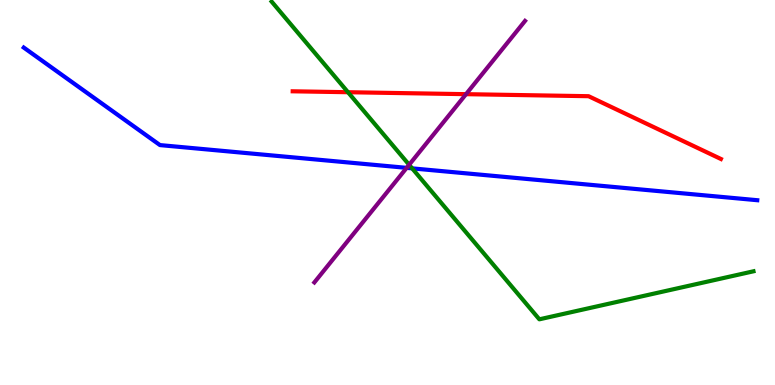[{'lines': ['blue', 'red'], 'intersections': []}, {'lines': ['green', 'red'], 'intersections': [{'x': 4.49, 'y': 7.6}]}, {'lines': ['purple', 'red'], 'intersections': [{'x': 6.01, 'y': 7.55}]}, {'lines': ['blue', 'green'], 'intersections': [{'x': 5.32, 'y': 5.63}]}, {'lines': ['blue', 'purple'], 'intersections': [{'x': 5.25, 'y': 5.64}]}, {'lines': ['green', 'purple'], 'intersections': [{'x': 5.28, 'y': 5.72}]}]